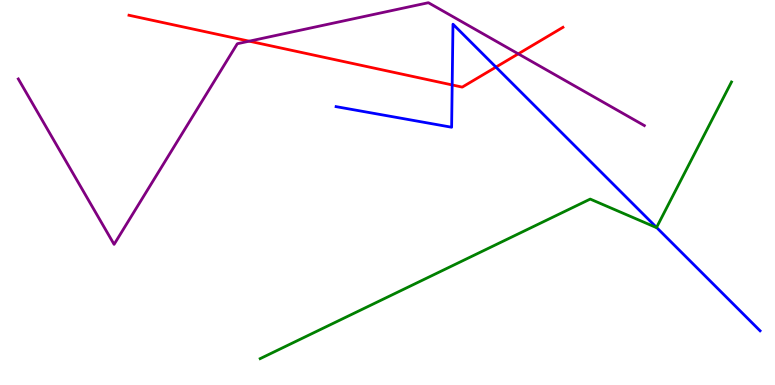[{'lines': ['blue', 'red'], 'intersections': [{'x': 5.83, 'y': 7.79}, {'x': 6.4, 'y': 8.26}]}, {'lines': ['green', 'red'], 'intersections': []}, {'lines': ['purple', 'red'], 'intersections': [{'x': 3.22, 'y': 8.93}, {'x': 6.69, 'y': 8.6}]}, {'lines': ['blue', 'green'], 'intersections': [{'x': 8.47, 'y': 4.09}]}, {'lines': ['blue', 'purple'], 'intersections': []}, {'lines': ['green', 'purple'], 'intersections': []}]